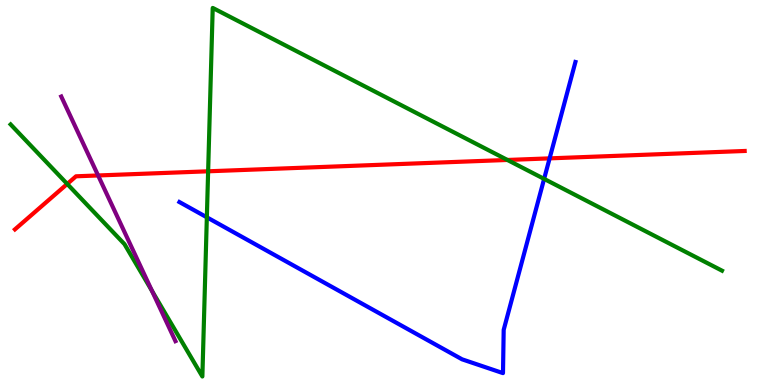[{'lines': ['blue', 'red'], 'intersections': [{'x': 7.09, 'y': 5.89}]}, {'lines': ['green', 'red'], 'intersections': [{'x': 0.867, 'y': 5.22}, {'x': 2.69, 'y': 5.55}, {'x': 6.55, 'y': 5.85}]}, {'lines': ['purple', 'red'], 'intersections': [{'x': 1.27, 'y': 5.44}]}, {'lines': ['blue', 'green'], 'intersections': [{'x': 2.67, 'y': 4.36}, {'x': 7.02, 'y': 5.35}]}, {'lines': ['blue', 'purple'], 'intersections': []}, {'lines': ['green', 'purple'], 'intersections': [{'x': 1.96, 'y': 2.44}]}]